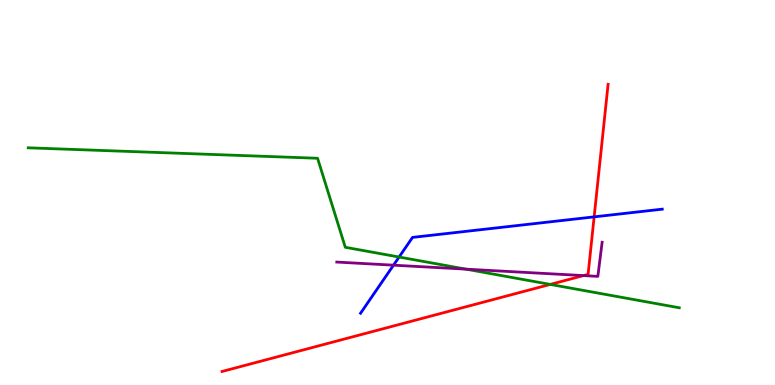[{'lines': ['blue', 'red'], 'intersections': [{'x': 7.67, 'y': 4.37}]}, {'lines': ['green', 'red'], 'intersections': [{'x': 7.1, 'y': 2.61}]}, {'lines': ['purple', 'red'], 'intersections': [{'x': 7.53, 'y': 2.84}]}, {'lines': ['blue', 'green'], 'intersections': [{'x': 5.15, 'y': 3.32}]}, {'lines': ['blue', 'purple'], 'intersections': [{'x': 5.08, 'y': 3.11}]}, {'lines': ['green', 'purple'], 'intersections': [{'x': 6.01, 'y': 3.01}]}]